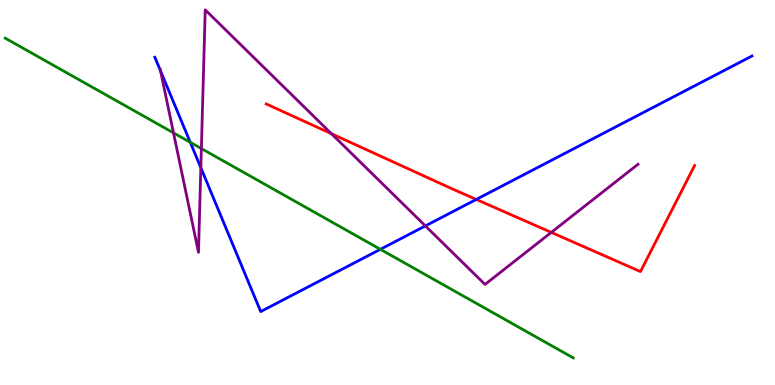[{'lines': ['blue', 'red'], 'intersections': [{'x': 6.15, 'y': 4.82}]}, {'lines': ['green', 'red'], 'intersections': []}, {'lines': ['purple', 'red'], 'intersections': [{'x': 4.28, 'y': 6.53}, {'x': 7.11, 'y': 3.96}]}, {'lines': ['blue', 'green'], 'intersections': [{'x': 2.45, 'y': 6.3}, {'x': 4.91, 'y': 3.52}]}, {'lines': ['blue', 'purple'], 'intersections': [{'x': 2.07, 'y': 8.16}, {'x': 2.59, 'y': 5.64}, {'x': 5.49, 'y': 4.13}]}, {'lines': ['green', 'purple'], 'intersections': [{'x': 2.24, 'y': 6.55}, {'x': 2.6, 'y': 6.14}]}]